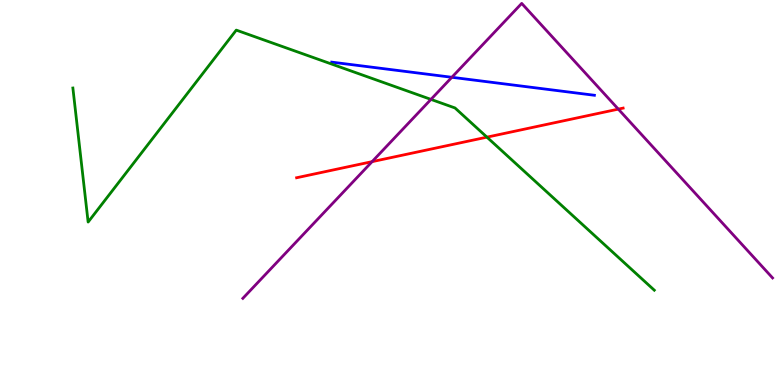[{'lines': ['blue', 'red'], 'intersections': []}, {'lines': ['green', 'red'], 'intersections': [{'x': 6.28, 'y': 6.44}]}, {'lines': ['purple', 'red'], 'intersections': [{'x': 4.8, 'y': 5.8}, {'x': 7.98, 'y': 7.17}]}, {'lines': ['blue', 'green'], 'intersections': []}, {'lines': ['blue', 'purple'], 'intersections': [{'x': 5.83, 'y': 7.99}]}, {'lines': ['green', 'purple'], 'intersections': [{'x': 5.56, 'y': 7.42}]}]